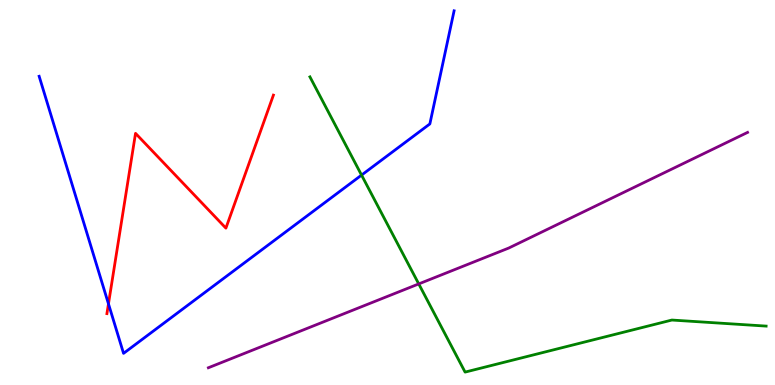[{'lines': ['blue', 'red'], 'intersections': [{'x': 1.4, 'y': 2.11}]}, {'lines': ['green', 'red'], 'intersections': []}, {'lines': ['purple', 'red'], 'intersections': []}, {'lines': ['blue', 'green'], 'intersections': [{'x': 4.67, 'y': 5.45}]}, {'lines': ['blue', 'purple'], 'intersections': []}, {'lines': ['green', 'purple'], 'intersections': [{'x': 5.4, 'y': 2.63}]}]